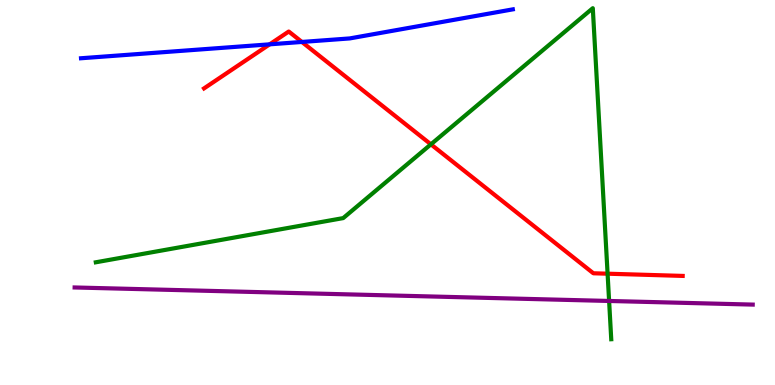[{'lines': ['blue', 'red'], 'intersections': [{'x': 3.48, 'y': 8.85}, {'x': 3.9, 'y': 8.91}]}, {'lines': ['green', 'red'], 'intersections': [{'x': 5.56, 'y': 6.25}, {'x': 7.84, 'y': 2.89}]}, {'lines': ['purple', 'red'], 'intersections': []}, {'lines': ['blue', 'green'], 'intersections': []}, {'lines': ['blue', 'purple'], 'intersections': []}, {'lines': ['green', 'purple'], 'intersections': [{'x': 7.86, 'y': 2.18}]}]